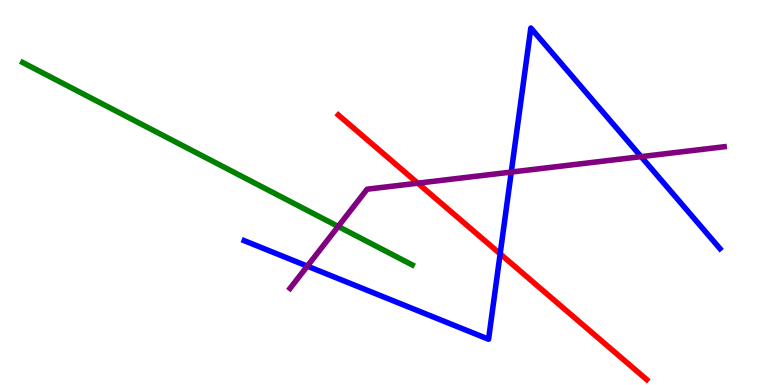[{'lines': ['blue', 'red'], 'intersections': [{'x': 6.45, 'y': 3.41}]}, {'lines': ['green', 'red'], 'intersections': []}, {'lines': ['purple', 'red'], 'intersections': [{'x': 5.39, 'y': 5.24}]}, {'lines': ['blue', 'green'], 'intersections': []}, {'lines': ['blue', 'purple'], 'intersections': [{'x': 3.97, 'y': 3.09}, {'x': 6.6, 'y': 5.53}, {'x': 8.27, 'y': 5.93}]}, {'lines': ['green', 'purple'], 'intersections': [{'x': 4.36, 'y': 4.12}]}]